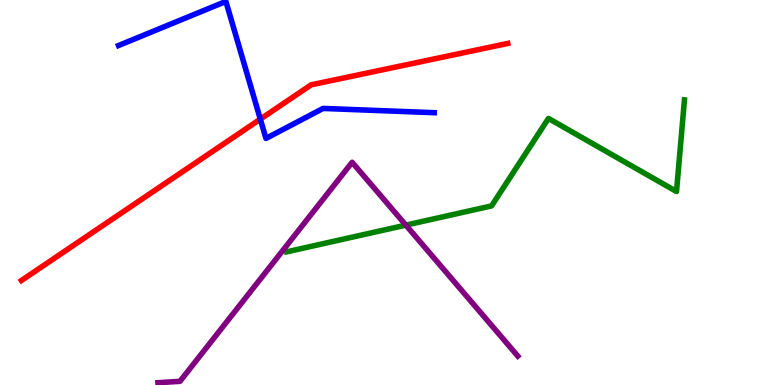[{'lines': ['blue', 'red'], 'intersections': [{'x': 3.36, 'y': 6.91}]}, {'lines': ['green', 'red'], 'intersections': []}, {'lines': ['purple', 'red'], 'intersections': []}, {'lines': ['blue', 'green'], 'intersections': []}, {'lines': ['blue', 'purple'], 'intersections': []}, {'lines': ['green', 'purple'], 'intersections': [{'x': 5.24, 'y': 4.15}]}]